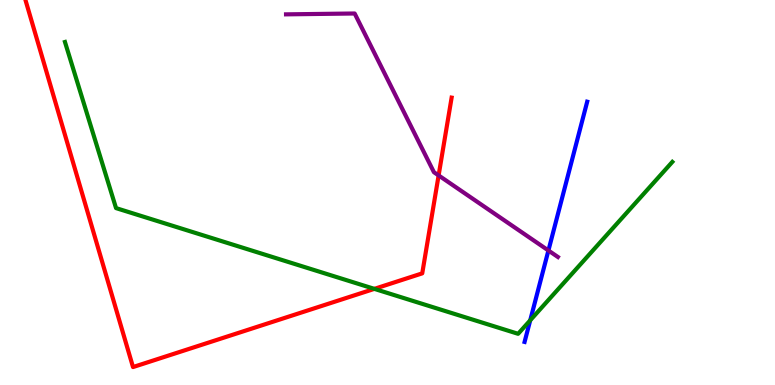[{'lines': ['blue', 'red'], 'intersections': []}, {'lines': ['green', 'red'], 'intersections': [{'x': 4.83, 'y': 2.5}]}, {'lines': ['purple', 'red'], 'intersections': [{'x': 5.66, 'y': 5.44}]}, {'lines': ['blue', 'green'], 'intersections': [{'x': 6.84, 'y': 1.68}]}, {'lines': ['blue', 'purple'], 'intersections': [{'x': 7.08, 'y': 3.49}]}, {'lines': ['green', 'purple'], 'intersections': []}]